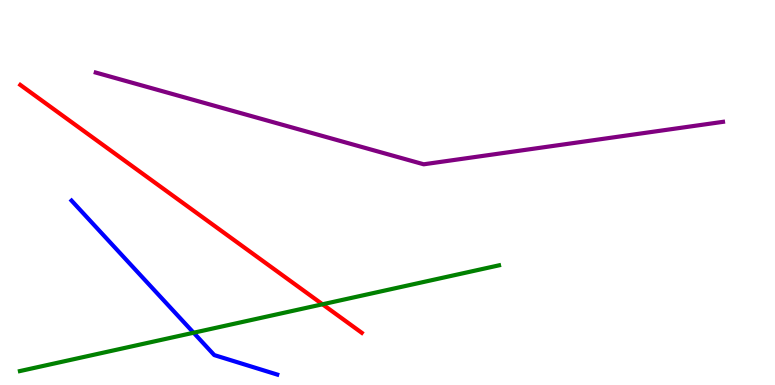[{'lines': ['blue', 'red'], 'intersections': []}, {'lines': ['green', 'red'], 'intersections': [{'x': 4.16, 'y': 2.1}]}, {'lines': ['purple', 'red'], 'intersections': []}, {'lines': ['blue', 'green'], 'intersections': [{'x': 2.5, 'y': 1.36}]}, {'lines': ['blue', 'purple'], 'intersections': []}, {'lines': ['green', 'purple'], 'intersections': []}]